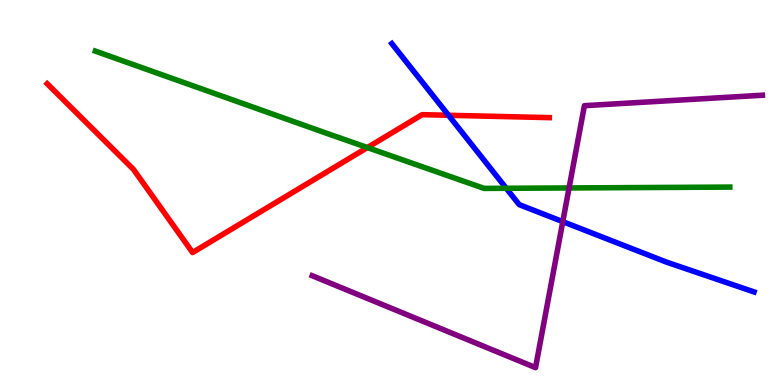[{'lines': ['blue', 'red'], 'intersections': [{'x': 5.79, 'y': 7.01}]}, {'lines': ['green', 'red'], 'intersections': [{'x': 4.74, 'y': 6.17}]}, {'lines': ['purple', 'red'], 'intersections': []}, {'lines': ['blue', 'green'], 'intersections': [{'x': 6.53, 'y': 5.11}]}, {'lines': ['blue', 'purple'], 'intersections': [{'x': 7.26, 'y': 4.24}]}, {'lines': ['green', 'purple'], 'intersections': [{'x': 7.34, 'y': 5.12}]}]